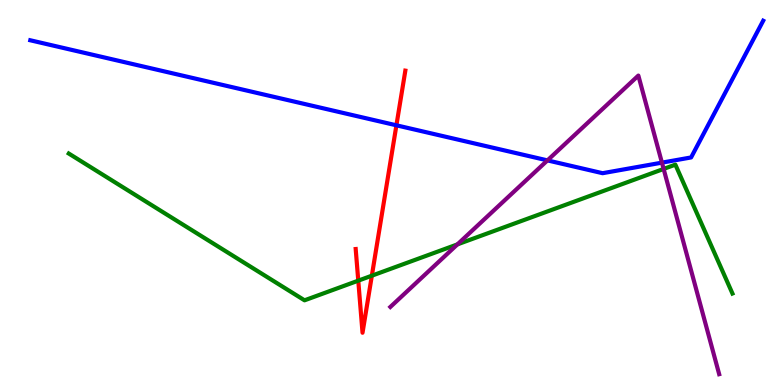[{'lines': ['blue', 'red'], 'intersections': [{'x': 5.11, 'y': 6.75}]}, {'lines': ['green', 'red'], 'intersections': [{'x': 4.62, 'y': 2.71}, {'x': 4.8, 'y': 2.84}]}, {'lines': ['purple', 'red'], 'intersections': []}, {'lines': ['blue', 'green'], 'intersections': []}, {'lines': ['blue', 'purple'], 'intersections': [{'x': 7.06, 'y': 5.83}, {'x': 8.54, 'y': 5.78}]}, {'lines': ['green', 'purple'], 'intersections': [{'x': 5.9, 'y': 3.65}, {'x': 8.56, 'y': 5.61}]}]